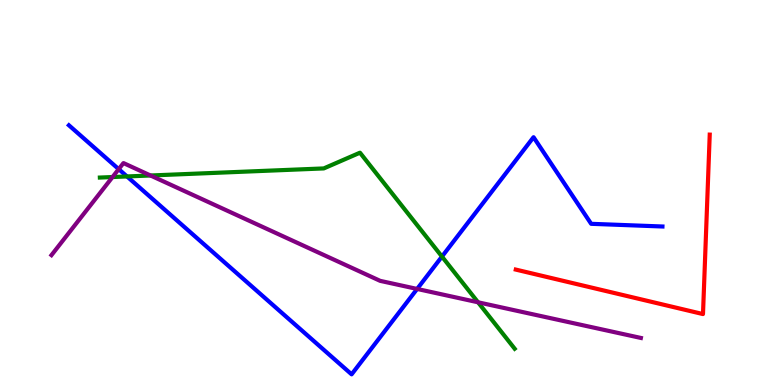[{'lines': ['blue', 'red'], 'intersections': []}, {'lines': ['green', 'red'], 'intersections': []}, {'lines': ['purple', 'red'], 'intersections': []}, {'lines': ['blue', 'green'], 'intersections': [{'x': 1.64, 'y': 5.42}, {'x': 5.7, 'y': 3.34}]}, {'lines': ['blue', 'purple'], 'intersections': [{'x': 1.53, 'y': 5.61}, {'x': 5.38, 'y': 2.49}]}, {'lines': ['green', 'purple'], 'intersections': [{'x': 1.45, 'y': 5.4}, {'x': 1.94, 'y': 5.44}, {'x': 6.17, 'y': 2.15}]}]